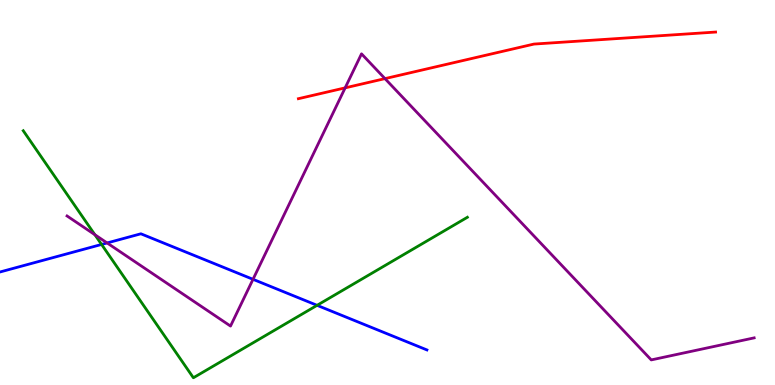[{'lines': ['blue', 'red'], 'intersections': []}, {'lines': ['green', 'red'], 'intersections': []}, {'lines': ['purple', 'red'], 'intersections': [{'x': 4.45, 'y': 7.72}, {'x': 4.97, 'y': 7.96}]}, {'lines': ['blue', 'green'], 'intersections': [{'x': 1.31, 'y': 3.65}, {'x': 4.09, 'y': 2.07}]}, {'lines': ['blue', 'purple'], 'intersections': [{'x': 1.38, 'y': 3.69}, {'x': 3.26, 'y': 2.75}]}, {'lines': ['green', 'purple'], 'intersections': [{'x': 1.22, 'y': 3.9}]}]